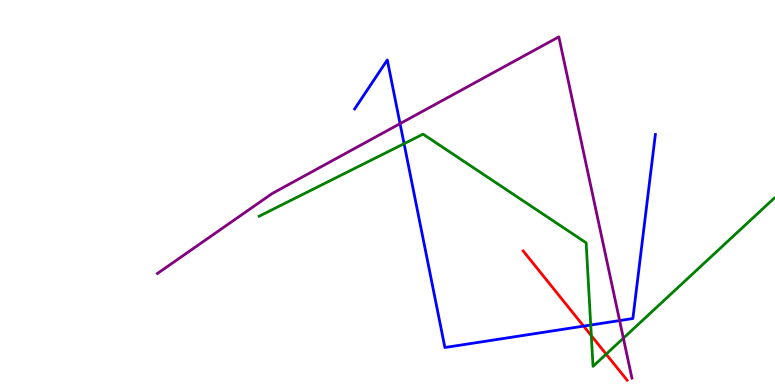[{'lines': ['blue', 'red'], 'intersections': [{'x': 7.53, 'y': 1.53}]}, {'lines': ['green', 'red'], 'intersections': [{'x': 7.63, 'y': 1.28}, {'x': 7.82, 'y': 0.801}]}, {'lines': ['purple', 'red'], 'intersections': []}, {'lines': ['blue', 'green'], 'intersections': [{'x': 5.21, 'y': 6.27}, {'x': 7.62, 'y': 1.56}]}, {'lines': ['blue', 'purple'], 'intersections': [{'x': 5.16, 'y': 6.79}, {'x': 7.99, 'y': 1.67}]}, {'lines': ['green', 'purple'], 'intersections': [{'x': 8.04, 'y': 1.22}]}]